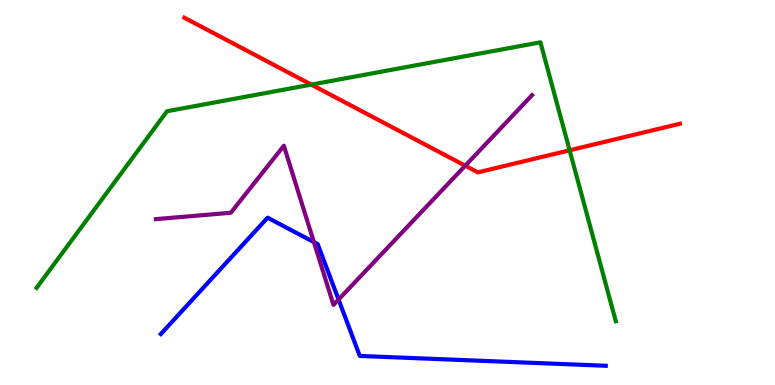[{'lines': ['blue', 'red'], 'intersections': []}, {'lines': ['green', 'red'], 'intersections': [{'x': 4.02, 'y': 7.8}, {'x': 7.35, 'y': 6.1}]}, {'lines': ['purple', 'red'], 'intersections': [{'x': 6.0, 'y': 5.7}]}, {'lines': ['blue', 'green'], 'intersections': []}, {'lines': ['blue', 'purple'], 'intersections': [{'x': 4.05, 'y': 3.71}, {'x': 4.37, 'y': 2.22}]}, {'lines': ['green', 'purple'], 'intersections': []}]